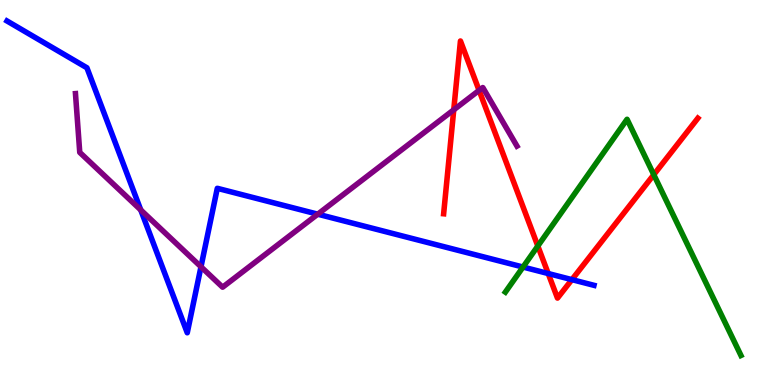[{'lines': ['blue', 'red'], 'intersections': [{'x': 7.07, 'y': 2.9}, {'x': 7.38, 'y': 2.74}]}, {'lines': ['green', 'red'], 'intersections': [{'x': 6.94, 'y': 3.61}, {'x': 8.44, 'y': 5.46}]}, {'lines': ['purple', 'red'], 'intersections': [{'x': 5.85, 'y': 7.15}, {'x': 6.18, 'y': 7.65}]}, {'lines': ['blue', 'green'], 'intersections': [{'x': 6.75, 'y': 3.06}]}, {'lines': ['blue', 'purple'], 'intersections': [{'x': 1.82, 'y': 4.55}, {'x': 2.59, 'y': 3.07}, {'x': 4.1, 'y': 4.44}]}, {'lines': ['green', 'purple'], 'intersections': []}]